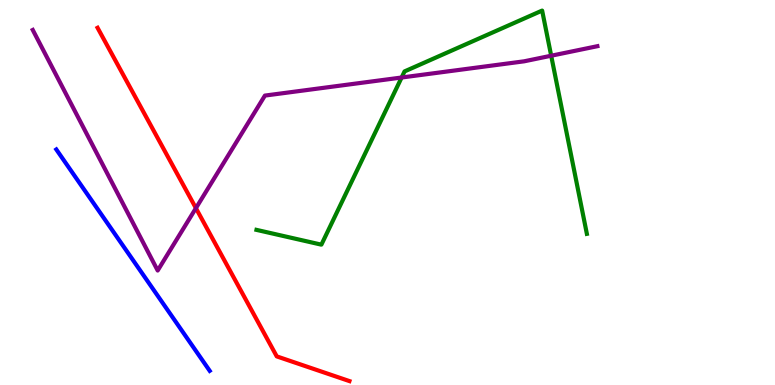[{'lines': ['blue', 'red'], 'intersections': []}, {'lines': ['green', 'red'], 'intersections': []}, {'lines': ['purple', 'red'], 'intersections': [{'x': 2.53, 'y': 4.59}]}, {'lines': ['blue', 'green'], 'intersections': []}, {'lines': ['blue', 'purple'], 'intersections': []}, {'lines': ['green', 'purple'], 'intersections': [{'x': 5.18, 'y': 7.99}, {'x': 7.11, 'y': 8.55}]}]